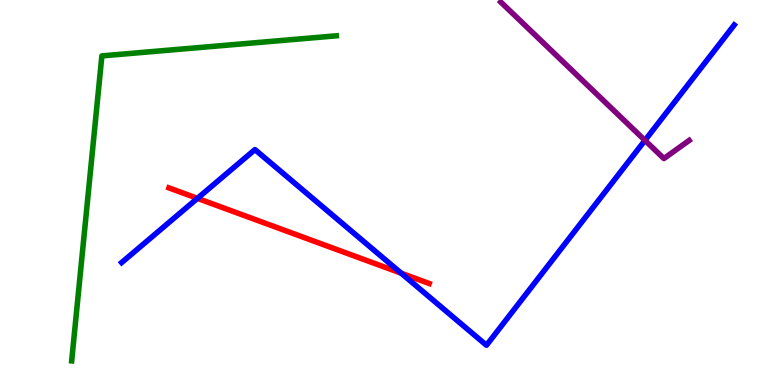[{'lines': ['blue', 'red'], 'intersections': [{'x': 2.55, 'y': 4.85}, {'x': 5.18, 'y': 2.9}]}, {'lines': ['green', 'red'], 'intersections': []}, {'lines': ['purple', 'red'], 'intersections': []}, {'lines': ['blue', 'green'], 'intersections': []}, {'lines': ['blue', 'purple'], 'intersections': [{'x': 8.32, 'y': 6.35}]}, {'lines': ['green', 'purple'], 'intersections': []}]